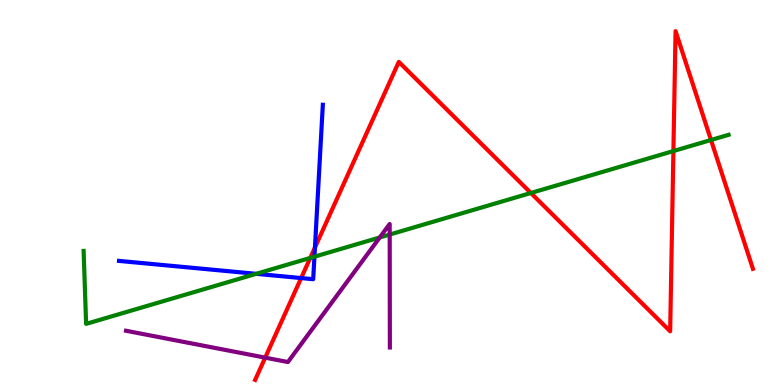[{'lines': ['blue', 'red'], 'intersections': [{'x': 3.89, 'y': 2.78}, {'x': 4.06, 'y': 3.57}]}, {'lines': ['green', 'red'], 'intersections': [{'x': 4.0, 'y': 3.3}, {'x': 6.85, 'y': 4.99}, {'x': 8.69, 'y': 6.08}, {'x': 9.17, 'y': 6.36}]}, {'lines': ['purple', 'red'], 'intersections': [{'x': 3.42, 'y': 0.711}]}, {'lines': ['blue', 'green'], 'intersections': [{'x': 3.31, 'y': 2.89}, {'x': 4.06, 'y': 3.33}]}, {'lines': ['blue', 'purple'], 'intersections': []}, {'lines': ['green', 'purple'], 'intersections': [{'x': 4.9, 'y': 3.83}, {'x': 5.03, 'y': 3.91}]}]